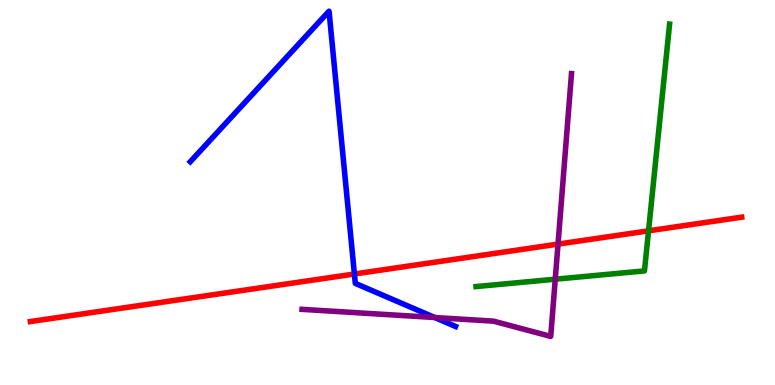[{'lines': ['blue', 'red'], 'intersections': [{'x': 4.57, 'y': 2.88}]}, {'lines': ['green', 'red'], 'intersections': [{'x': 8.37, 'y': 4.0}]}, {'lines': ['purple', 'red'], 'intersections': [{'x': 7.2, 'y': 3.66}]}, {'lines': ['blue', 'green'], 'intersections': []}, {'lines': ['blue', 'purple'], 'intersections': [{'x': 5.61, 'y': 1.75}]}, {'lines': ['green', 'purple'], 'intersections': [{'x': 7.16, 'y': 2.75}]}]